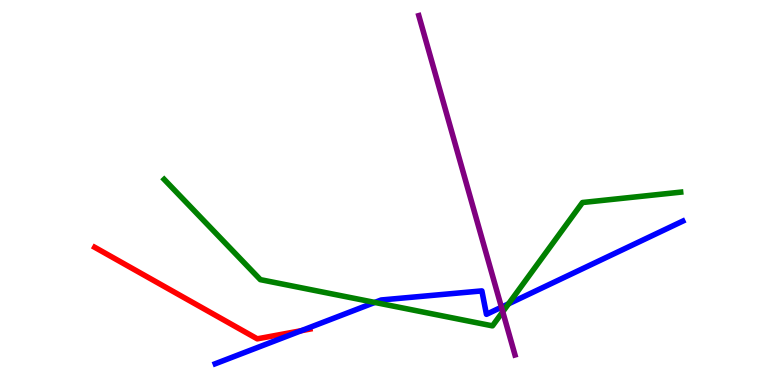[{'lines': ['blue', 'red'], 'intersections': [{'x': 3.89, 'y': 1.41}]}, {'lines': ['green', 'red'], 'intersections': []}, {'lines': ['purple', 'red'], 'intersections': []}, {'lines': ['blue', 'green'], 'intersections': [{'x': 4.84, 'y': 2.14}, {'x': 6.56, 'y': 2.11}]}, {'lines': ['blue', 'purple'], 'intersections': [{'x': 6.47, 'y': 2.02}]}, {'lines': ['green', 'purple'], 'intersections': [{'x': 6.49, 'y': 1.9}]}]